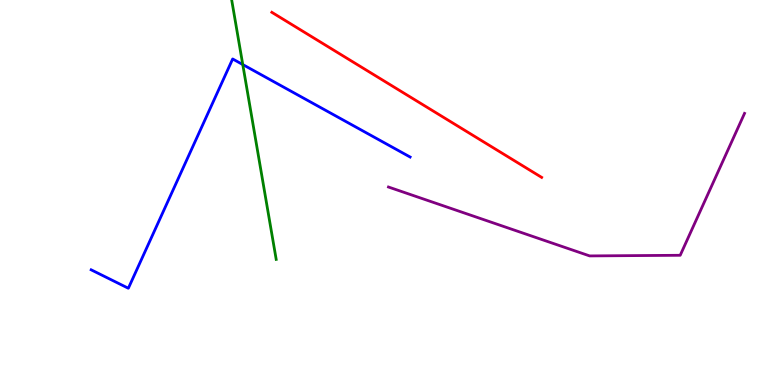[{'lines': ['blue', 'red'], 'intersections': []}, {'lines': ['green', 'red'], 'intersections': []}, {'lines': ['purple', 'red'], 'intersections': []}, {'lines': ['blue', 'green'], 'intersections': [{'x': 3.13, 'y': 8.32}]}, {'lines': ['blue', 'purple'], 'intersections': []}, {'lines': ['green', 'purple'], 'intersections': []}]